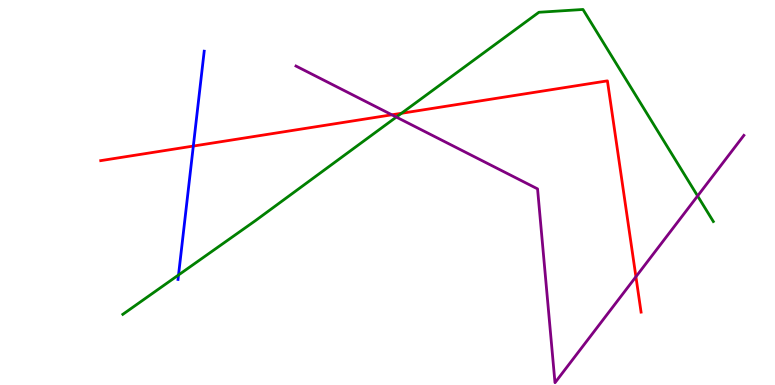[{'lines': ['blue', 'red'], 'intersections': [{'x': 2.49, 'y': 6.21}]}, {'lines': ['green', 'red'], 'intersections': [{'x': 5.18, 'y': 7.06}]}, {'lines': ['purple', 'red'], 'intersections': [{'x': 5.06, 'y': 7.02}, {'x': 8.21, 'y': 2.81}]}, {'lines': ['blue', 'green'], 'intersections': [{'x': 2.3, 'y': 2.86}]}, {'lines': ['blue', 'purple'], 'intersections': []}, {'lines': ['green', 'purple'], 'intersections': [{'x': 5.11, 'y': 6.96}, {'x': 9.0, 'y': 4.91}]}]